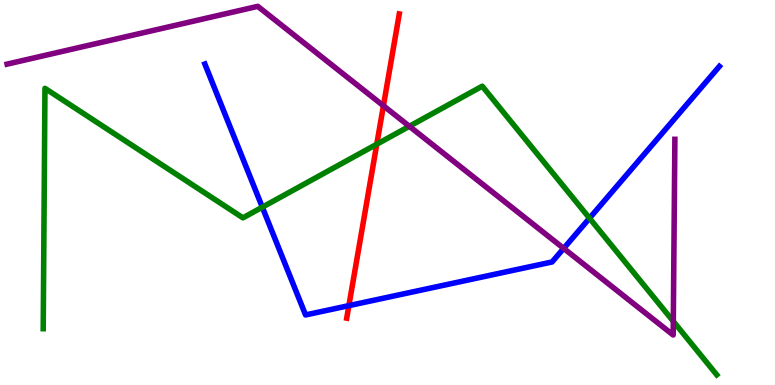[{'lines': ['blue', 'red'], 'intersections': [{'x': 4.5, 'y': 2.06}]}, {'lines': ['green', 'red'], 'intersections': [{'x': 4.86, 'y': 6.25}]}, {'lines': ['purple', 'red'], 'intersections': [{'x': 4.95, 'y': 7.25}]}, {'lines': ['blue', 'green'], 'intersections': [{'x': 3.38, 'y': 4.62}, {'x': 7.61, 'y': 4.33}]}, {'lines': ['blue', 'purple'], 'intersections': [{'x': 7.27, 'y': 3.55}]}, {'lines': ['green', 'purple'], 'intersections': [{'x': 5.28, 'y': 6.72}, {'x': 8.69, 'y': 1.65}]}]